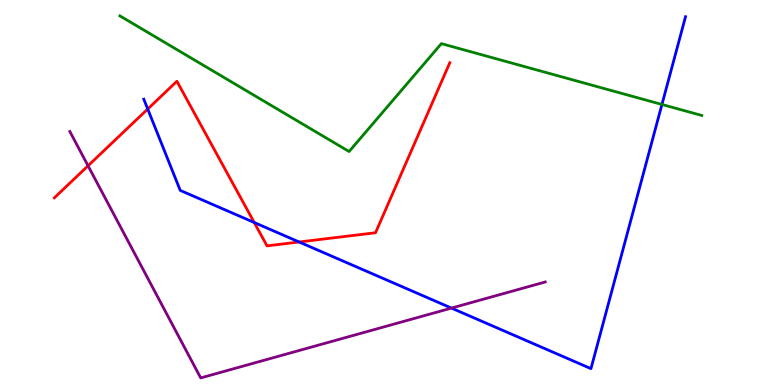[{'lines': ['blue', 'red'], 'intersections': [{'x': 1.91, 'y': 7.17}, {'x': 3.28, 'y': 4.22}, {'x': 3.86, 'y': 3.71}]}, {'lines': ['green', 'red'], 'intersections': []}, {'lines': ['purple', 'red'], 'intersections': [{'x': 1.14, 'y': 5.69}]}, {'lines': ['blue', 'green'], 'intersections': [{'x': 8.54, 'y': 7.29}]}, {'lines': ['blue', 'purple'], 'intersections': [{'x': 5.83, 'y': 2.0}]}, {'lines': ['green', 'purple'], 'intersections': []}]